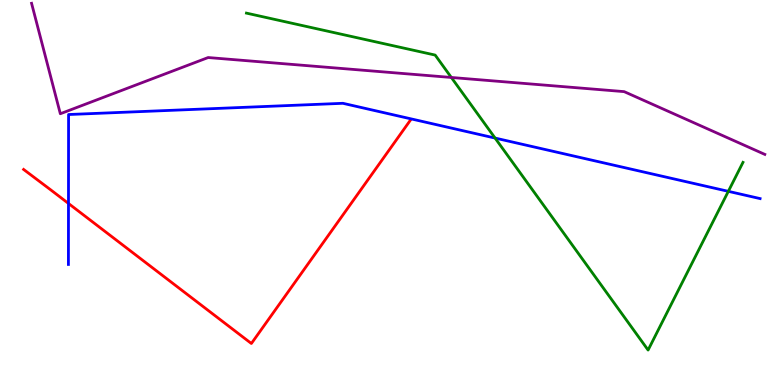[{'lines': ['blue', 'red'], 'intersections': [{'x': 0.884, 'y': 4.72}]}, {'lines': ['green', 'red'], 'intersections': []}, {'lines': ['purple', 'red'], 'intersections': []}, {'lines': ['blue', 'green'], 'intersections': [{'x': 6.39, 'y': 6.41}, {'x': 9.4, 'y': 5.03}]}, {'lines': ['blue', 'purple'], 'intersections': []}, {'lines': ['green', 'purple'], 'intersections': [{'x': 5.82, 'y': 7.99}]}]